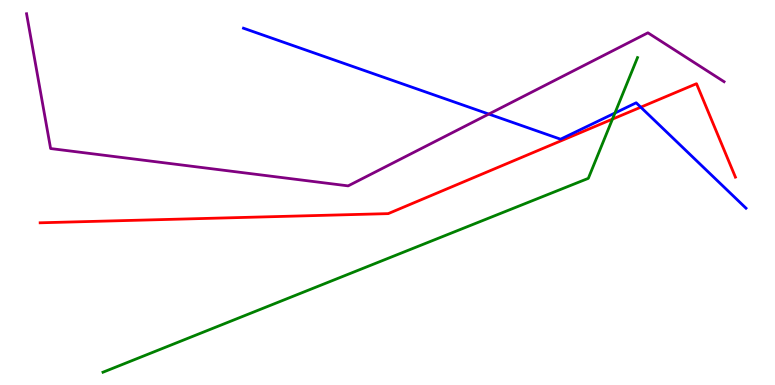[{'lines': ['blue', 'red'], 'intersections': [{'x': 8.27, 'y': 7.22}]}, {'lines': ['green', 'red'], 'intersections': [{'x': 7.9, 'y': 6.91}]}, {'lines': ['purple', 'red'], 'intersections': []}, {'lines': ['blue', 'green'], 'intersections': [{'x': 7.93, 'y': 7.06}]}, {'lines': ['blue', 'purple'], 'intersections': [{'x': 6.31, 'y': 7.04}]}, {'lines': ['green', 'purple'], 'intersections': []}]